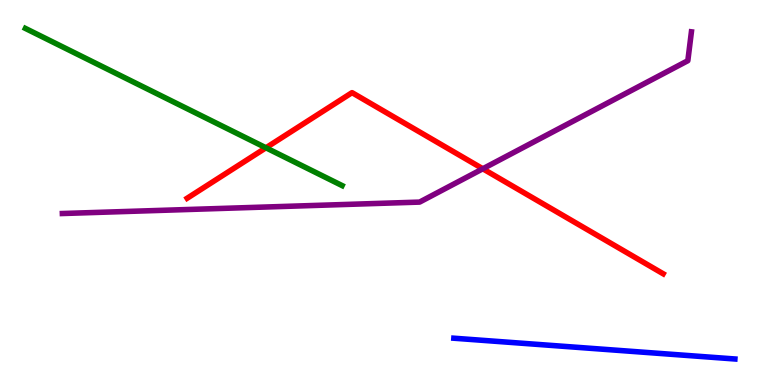[{'lines': ['blue', 'red'], 'intersections': []}, {'lines': ['green', 'red'], 'intersections': [{'x': 3.43, 'y': 6.16}]}, {'lines': ['purple', 'red'], 'intersections': [{'x': 6.23, 'y': 5.62}]}, {'lines': ['blue', 'green'], 'intersections': []}, {'lines': ['blue', 'purple'], 'intersections': []}, {'lines': ['green', 'purple'], 'intersections': []}]